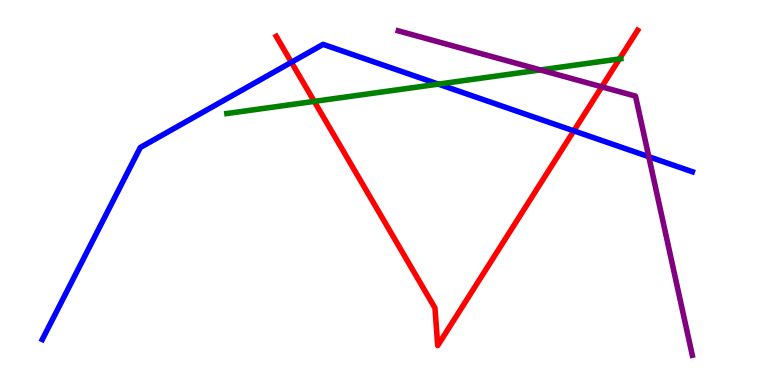[{'lines': ['blue', 'red'], 'intersections': [{'x': 3.76, 'y': 8.38}, {'x': 7.4, 'y': 6.6}]}, {'lines': ['green', 'red'], 'intersections': [{'x': 4.05, 'y': 7.37}, {'x': 7.99, 'y': 8.47}]}, {'lines': ['purple', 'red'], 'intersections': [{'x': 7.76, 'y': 7.74}]}, {'lines': ['blue', 'green'], 'intersections': [{'x': 5.66, 'y': 7.81}]}, {'lines': ['blue', 'purple'], 'intersections': [{'x': 8.37, 'y': 5.93}]}, {'lines': ['green', 'purple'], 'intersections': [{'x': 6.97, 'y': 8.18}]}]